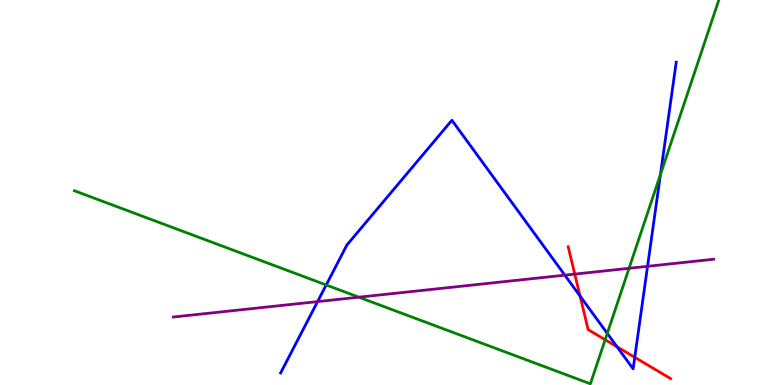[{'lines': ['blue', 'red'], 'intersections': [{'x': 7.48, 'y': 2.31}, {'x': 7.96, 'y': 0.992}, {'x': 8.19, 'y': 0.719}]}, {'lines': ['green', 'red'], 'intersections': [{'x': 7.81, 'y': 1.18}]}, {'lines': ['purple', 'red'], 'intersections': [{'x': 7.42, 'y': 2.88}]}, {'lines': ['blue', 'green'], 'intersections': [{'x': 4.21, 'y': 2.6}, {'x': 7.84, 'y': 1.34}, {'x': 8.52, 'y': 5.47}]}, {'lines': ['blue', 'purple'], 'intersections': [{'x': 4.1, 'y': 2.17}, {'x': 7.29, 'y': 2.85}, {'x': 8.36, 'y': 3.08}]}, {'lines': ['green', 'purple'], 'intersections': [{'x': 4.63, 'y': 2.28}, {'x': 8.12, 'y': 3.03}]}]